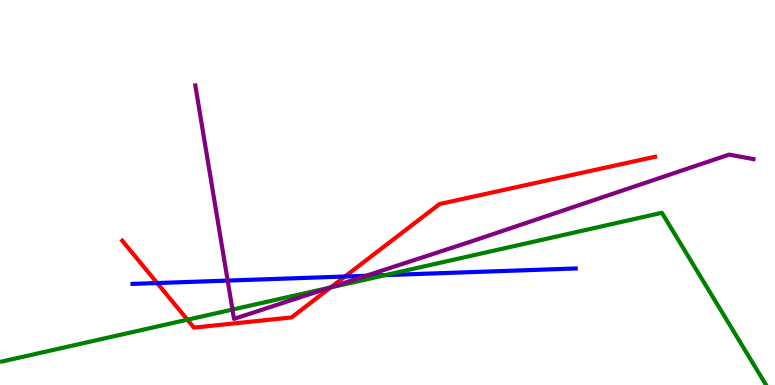[{'lines': ['blue', 'red'], 'intersections': [{'x': 2.03, 'y': 2.65}, {'x': 4.45, 'y': 2.82}]}, {'lines': ['green', 'red'], 'intersections': [{'x': 2.42, 'y': 1.7}, {'x': 4.27, 'y': 2.53}]}, {'lines': ['purple', 'red'], 'intersections': [{'x': 4.27, 'y': 2.54}]}, {'lines': ['blue', 'green'], 'intersections': [{'x': 4.97, 'y': 2.85}]}, {'lines': ['blue', 'purple'], 'intersections': [{'x': 2.94, 'y': 2.71}, {'x': 4.72, 'y': 2.84}]}, {'lines': ['green', 'purple'], 'intersections': [{'x': 3.0, 'y': 1.96}, {'x': 4.26, 'y': 2.53}]}]